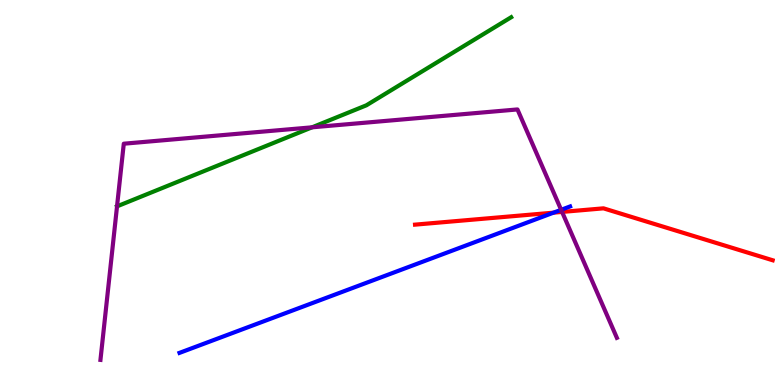[{'lines': ['blue', 'red'], 'intersections': [{'x': 7.14, 'y': 4.48}]}, {'lines': ['green', 'red'], 'intersections': []}, {'lines': ['purple', 'red'], 'intersections': [{'x': 7.25, 'y': 4.5}]}, {'lines': ['blue', 'green'], 'intersections': []}, {'lines': ['blue', 'purple'], 'intersections': [{'x': 7.24, 'y': 4.55}]}, {'lines': ['green', 'purple'], 'intersections': [{'x': 1.51, 'y': 4.64}, {'x': 4.03, 'y': 6.69}]}]